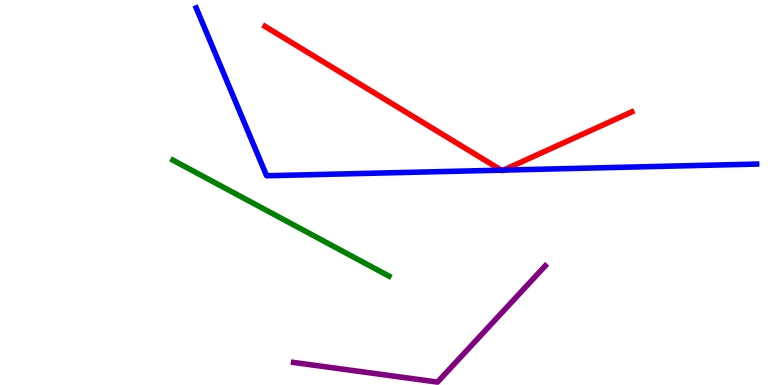[{'lines': ['blue', 'red'], 'intersections': [{'x': 6.47, 'y': 5.58}, {'x': 6.5, 'y': 5.58}]}, {'lines': ['green', 'red'], 'intersections': []}, {'lines': ['purple', 'red'], 'intersections': []}, {'lines': ['blue', 'green'], 'intersections': []}, {'lines': ['blue', 'purple'], 'intersections': []}, {'lines': ['green', 'purple'], 'intersections': []}]